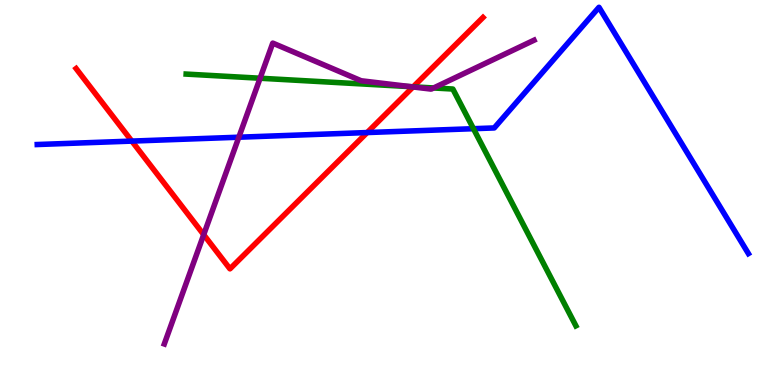[{'lines': ['blue', 'red'], 'intersections': [{'x': 1.7, 'y': 6.34}, {'x': 4.74, 'y': 6.56}]}, {'lines': ['green', 'red'], 'intersections': [{'x': 5.33, 'y': 7.75}]}, {'lines': ['purple', 'red'], 'intersections': [{'x': 2.63, 'y': 3.9}, {'x': 5.33, 'y': 7.74}]}, {'lines': ['blue', 'green'], 'intersections': [{'x': 6.11, 'y': 6.66}]}, {'lines': ['blue', 'purple'], 'intersections': [{'x': 3.08, 'y': 6.44}]}, {'lines': ['green', 'purple'], 'intersections': [{'x': 3.36, 'y': 7.97}, {'x': 5.3, 'y': 7.75}, {'x': 5.59, 'y': 7.72}]}]